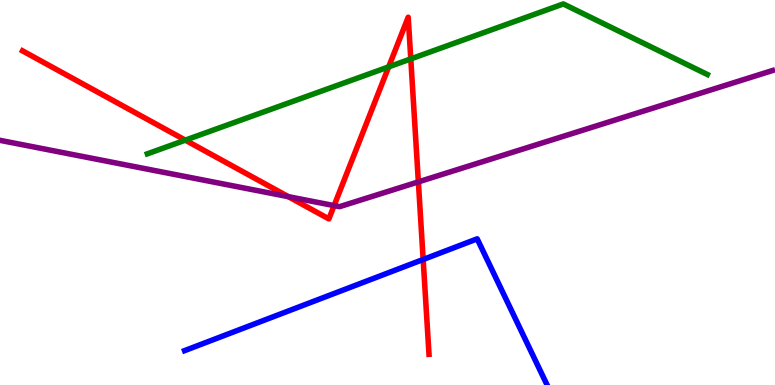[{'lines': ['blue', 'red'], 'intersections': [{'x': 5.46, 'y': 3.26}]}, {'lines': ['green', 'red'], 'intersections': [{'x': 2.39, 'y': 6.36}, {'x': 5.02, 'y': 8.26}, {'x': 5.3, 'y': 8.47}]}, {'lines': ['purple', 'red'], 'intersections': [{'x': 3.72, 'y': 4.89}, {'x': 4.31, 'y': 4.66}, {'x': 5.4, 'y': 5.28}]}, {'lines': ['blue', 'green'], 'intersections': []}, {'lines': ['blue', 'purple'], 'intersections': []}, {'lines': ['green', 'purple'], 'intersections': []}]